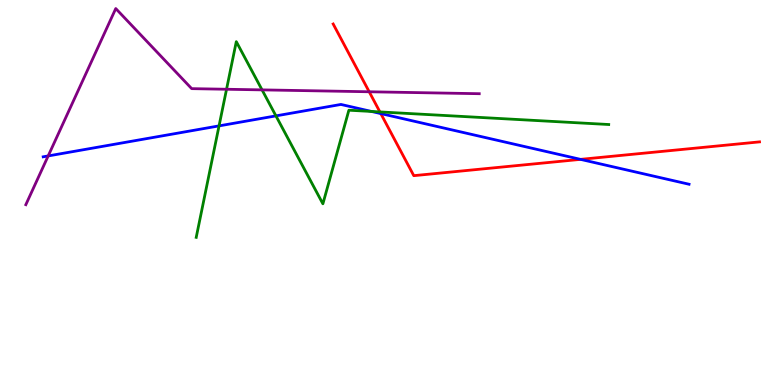[{'lines': ['blue', 'red'], 'intersections': [{'x': 4.91, 'y': 7.05}, {'x': 7.49, 'y': 5.86}]}, {'lines': ['green', 'red'], 'intersections': [{'x': 4.9, 'y': 7.09}]}, {'lines': ['purple', 'red'], 'intersections': [{'x': 4.76, 'y': 7.62}]}, {'lines': ['blue', 'green'], 'intersections': [{'x': 2.83, 'y': 6.73}, {'x': 3.56, 'y': 6.99}, {'x': 4.79, 'y': 7.11}]}, {'lines': ['blue', 'purple'], 'intersections': [{'x': 0.622, 'y': 5.95}]}, {'lines': ['green', 'purple'], 'intersections': [{'x': 2.92, 'y': 7.68}, {'x': 3.38, 'y': 7.67}]}]